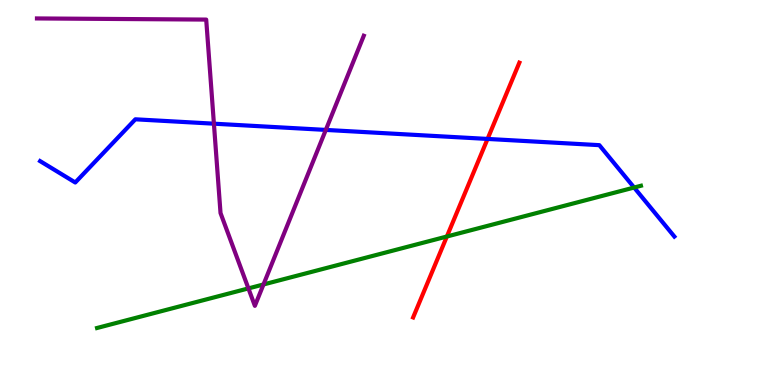[{'lines': ['blue', 'red'], 'intersections': [{'x': 6.29, 'y': 6.39}]}, {'lines': ['green', 'red'], 'intersections': [{'x': 5.77, 'y': 3.86}]}, {'lines': ['purple', 'red'], 'intersections': []}, {'lines': ['blue', 'green'], 'intersections': [{'x': 8.18, 'y': 5.13}]}, {'lines': ['blue', 'purple'], 'intersections': [{'x': 2.76, 'y': 6.79}, {'x': 4.2, 'y': 6.63}]}, {'lines': ['green', 'purple'], 'intersections': [{'x': 3.21, 'y': 2.51}, {'x': 3.4, 'y': 2.61}]}]